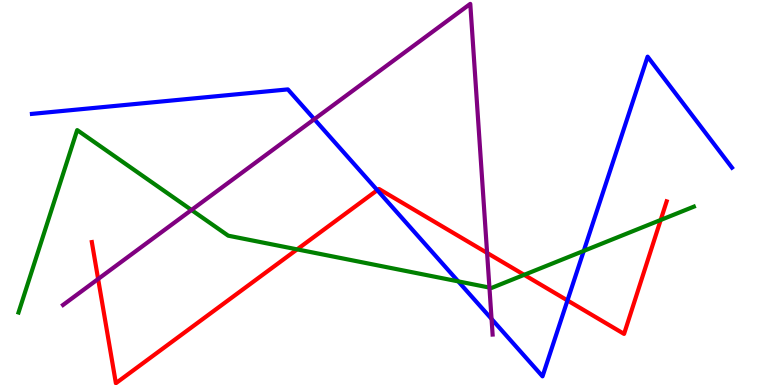[{'lines': ['blue', 'red'], 'intersections': [{'x': 4.87, 'y': 5.06}, {'x': 7.32, 'y': 2.2}]}, {'lines': ['green', 'red'], 'intersections': [{'x': 3.83, 'y': 3.52}, {'x': 6.76, 'y': 2.86}, {'x': 8.52, 'y': 4.29}]}, {'lines': ['purple', 'red'], 'intersections': [{'x': 1.27, 'y': 2.75}, {'x': 6.29, 'y': 3.43}]}, {'lines': ['blue', 'green'], 'intersections': [{'x': 5.91, 'y': 2.69}, {'x': 7.53, 'y': 3.48}]}, {'lines': ['blue', 'purple'], 'intersections': [{'x': 4.06, 'y': 6.9}, {'x': 6.34, 'y': 1.72}]}, {'lines': ['green', 'purple'], 'intersections': [{'x': 2.47, 'y': 4.55}, {'x': 6.32, 'y': 2.53}]}]